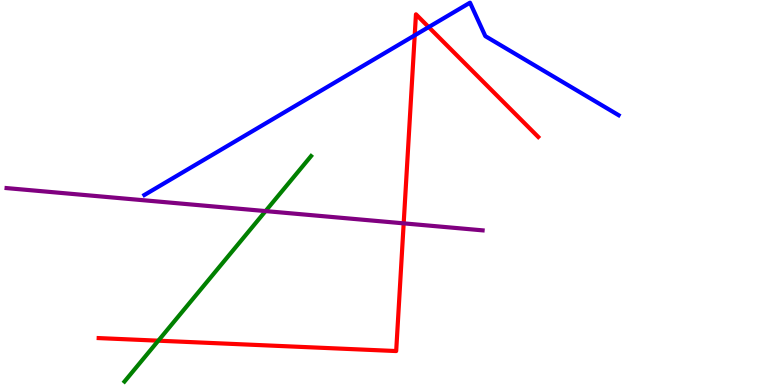[{'lines': ['blue', 'red'], 'intersections': [{'x': 5.35, 'y': 9.08}, {'x': 5.53, 'y': 9.3}]}, {'lines': ['green', 'red'], 'intersections': [{'x': 2.04, 'y': 1.15}]}, {'lines': ['purple', 'red'], 'intersections': [{'x': 5.21, 'y': 4.2}]}, {'lines': ['blue', 'green'], 'intersections': []}, {'lines': ['blue', 'purple'], 'intersections': []}, {'lines': ['green', 'purple'], 'intersections': [{'x': 3.43, 'y': 4.52}]}]